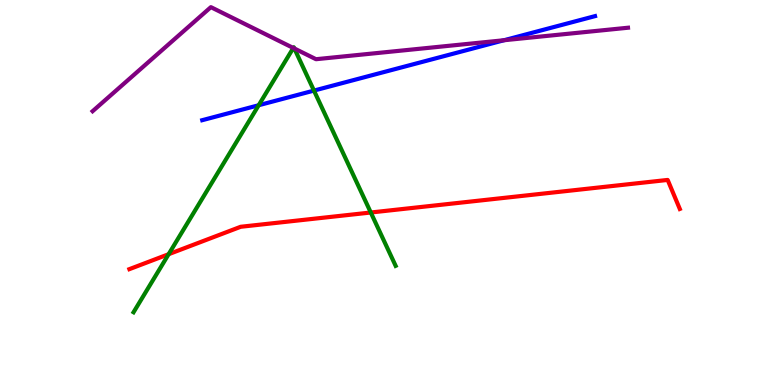[{'lines': ['blue', 'red'], 'intersections': []}, {'lines': ['green', 'red'], 'intersections': [{'x': 2.18, 'y': 3.4}, {'x': 4.78, 'y': 4.48}]}, {'lines': ['purple', 'red'], 'intersections': []}, {'lines': ['blue', 'green'], 'intersections': [{'x': 3.34, 'y': 7.27}, {'x': 4.05, 'y': 7.65}]}, {'lines': ['blue', 'purple'], 'intersections': [{'x': 6.5, 'y': 8.95}]}, {'lines': ['green', 'purple'], 'intersections': [{'x': 3.78, 'y': 8.75}, {'x': 3.8, 'y': 8.74}]}]